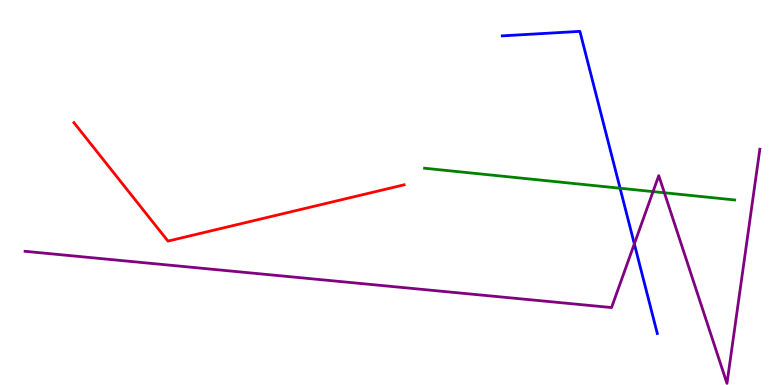[{'lines': ['blue', 'red'], 'intersections': []}, {'lines': ['green', 'red'], 'intersections': []}, {'lines': ['purple', 'red'], 'intersections': []}, {'lines': ['blue', 'green'], 'intersections': [{'x': 8.0, 'y': 5.11}]}, {'lines': ['blue', 'purple'], 'intersections': [{'x': 8.19, 'y': 3.67}]}, {'lines': ['green', 'purple'], 'intersections': [{'x': 8.43, 'y': 5.02}, {'x': 8.57, 'y': 4.99}]}]